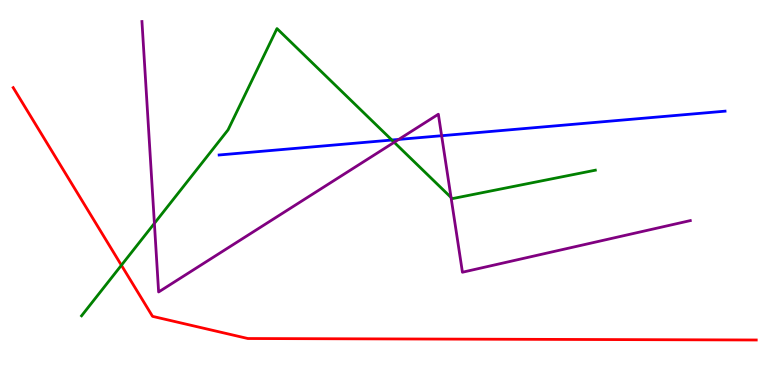[{'lines': ['blue', 'red'], 'intersections': []}, {'lines': ['green', 'red'], 'intersections': [{'x': 1.57, 'y': 3.11}]}, {'lines': ['purple', 'red'], 'intersections': []}, {'lines': ['blue', 'green'], 'intersections': [{'x': 5.06, 'y': 6.36}]}, {'lines': ['blue', 'purple'], 'intersections': [{'x': 5.14, 'y': 6.38}, {'x': 5.7, 'y': 6.47}]}, {'lines': ['green', 'purple'], 'intersections': [{'x': 1.99, 'y': 4.2}, {'x': 5.09, 'y': 6.3}, {'x': 5.82, 'y': 4.87}]}]